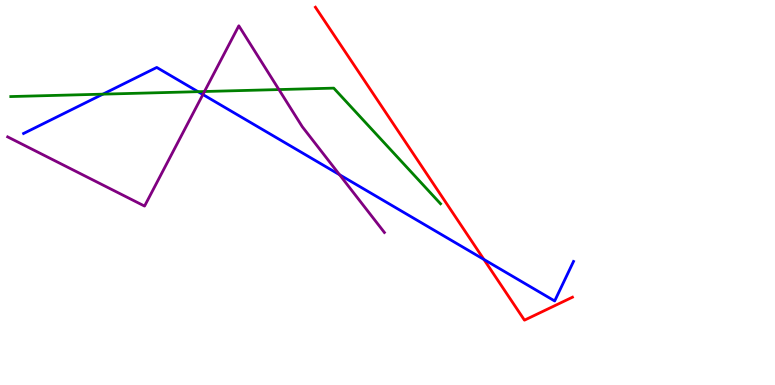[{'lines': ['blue', 'red'], 'intersections': [{'x': 6.24, 'y': 3.26}]}, {'lines': ['green', 'red'], 'intersections': []}, {'lines': ['purple', 'red'], 'intersections': []}, {'lines': ['blue', 'green'], 'intersections': [{'x': 1.33, 'y': 7.55}, {'x': 2.56, 'y': 7.62}]}, {'lines': ['blue', 'purple'], 'intersections': [{'x': 2.62, 'y': 7.54}, {'x': 4.38, 'y': 5.46}]}, {'lines': ['green', 'purple'], 'intersections': [{'x': 2.64, 'y': 7.62}, {'x': 3.6, 'y': 7.67}]}]